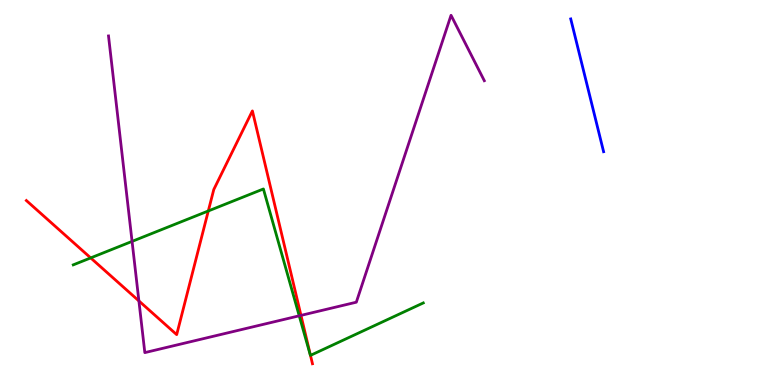[{'lines': ['blue', 'red'], 'intersections': []}, {'lines': ['green', 'red'], 'intersections': [{'x': 1.17, 'y': 3.3}, {'x': 2.69, 'y': 4.52}, {'x': 4.01, 'y': 0.77}]}, {'lines': ['purple', 'red'], 'intersections': [{'x': 1.79, 'y': 2.18}, {'x': 3.88, 'y': 1.81}]}, {'lines': ['blue', 'green'], 'intersections': []}, {'lines': ['blue', 'purple'], 'intersections': []}, {'lines': ['green', 'purple'], 'intersections': [{'x': 1.7, 'y': 3.73}, {'x': 3.86, 'y': 1.8}]}]